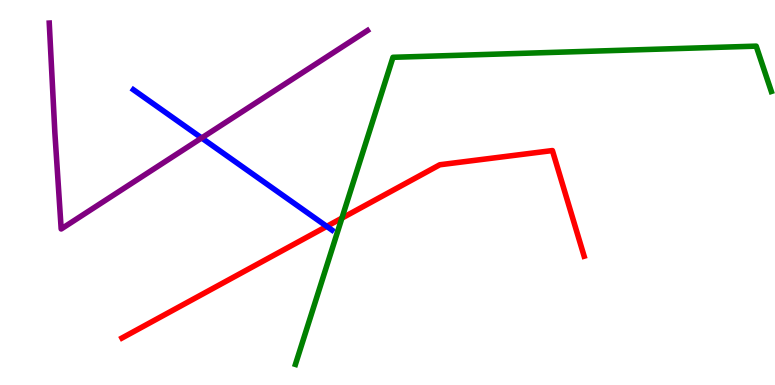[{'lines': ['blue', 'red'], 'intersections': [{'x': 4.22, 'y': 4.12}]}, {'lines': ['green', 'red'], 'intersections': [{'x': 4.41, 'y': 4.33}]}, {'lines': ['purple', 'red'], 'intersections': []}, {'lines': ['blue', 'green'], 'intersections': []}, {'lines': ['blue', 'purple'], 'intersections': [{'x': 2.6, 'y': 6.42}]}, {'lines': ['green', 'purple'], 'intersections': []}]